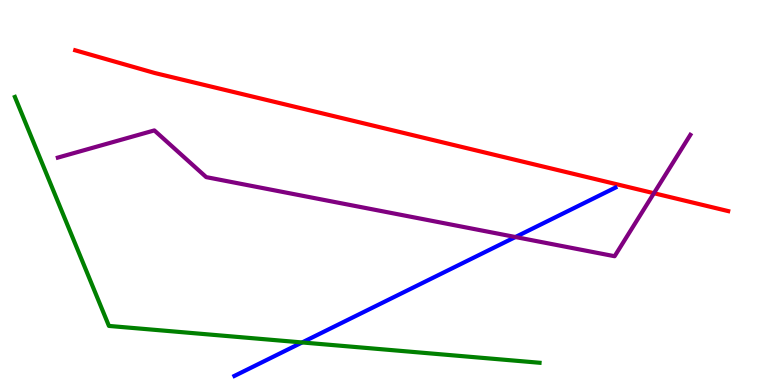[{'lines': ['blue', 'red'], 'intersections': []}, {'lines': ['green', 'red'], 'intersections': []}, {'lines': ['purple', 'red'], 'intersections': [{'x': 8.44, 'y': 4.98}]}, {'lines': ['blue', 'green'], 'intersections': [{'x': 3.9, 'y': 1.11}]}, {'lines': ['blue', 'purple'], 'intersections': [{'x': 6.65, 'y': 3.84}]}, {'lines': ['green', 'purple'], 'intersections': []}]